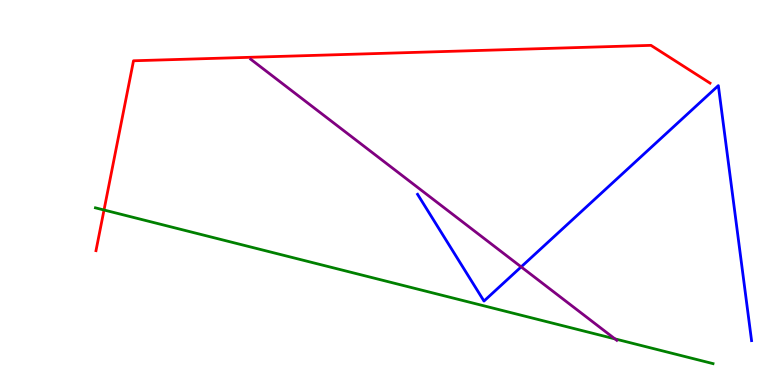[{'lines': ['blue', 'red'], 'intersections': []}, {'lines': ['green', 'red'], 'intersections': [{'x': 1.34, 'y': 4.55}]}, {'lines': ['purple', 'red'], 'intersections': []}, {'lines': ['blue', 'green'], 'intersections': []}, {'lines': ['blue', 'purple'], 'intersections': [{'x': 6.72, 'y': 3.07}]}, {'lines': ['green', 'purple'], 'intersections': [{'x': 7.93, 'y': 1.2}]}]